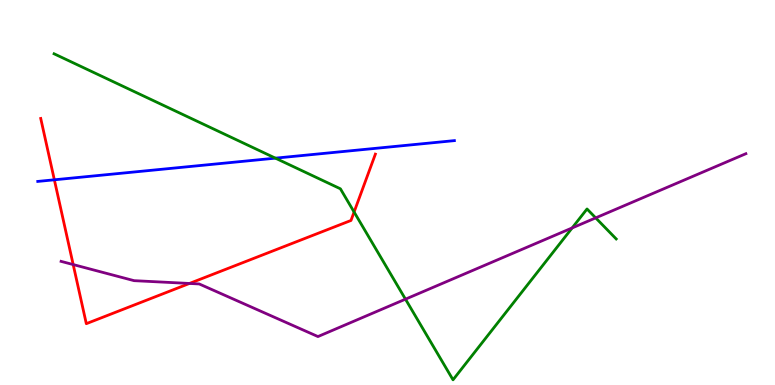[{'lines': ['blue', 'red'], 'intersections': [{'x': 0.701, 'y': 5.33}]}, {'lines': ['green', 'red'], 'intersections': [{'x': 4.57, 'y': 4.49}]}, {'lines': ['purple', 'red'], 'intersections': [{'x': 0.944, 'y': 3.13}, {'x': 2.44, 'y': 2.64}]}, {'lines': ['blue', 'green'], 'intersections': [{'x': 3.55, 'y': 5.89}]}, {'lines': ['blue', 'purple'], 'intersections': []}, {'lines': ['green', 'purple'], 'intersections': [{'x': 5.23, 'y': 2.23}, {'x': 7.38, 'y': 4.08}, {'x': 7.69, 'y': 4.34}]}]